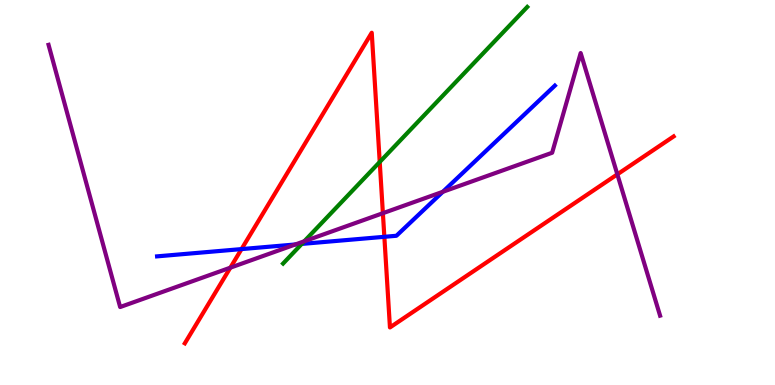[{'lines': ['blue', 'red'], 'intersections': [{'x': 3.12, 'y': 3.53}, {'x': 4.96, 'y': 3.85}]}, {'lines': ['green', 'red'], 'intersections': [{'x': 4.9, 'y': 5.79}]}, {'lines': ['purple', 'red'], 'intersections': [{'x': 2.97, 'y': 3.05}, {'x': 4.94, 'y': 4.46}, {'x': 7.97, 'y': 5.47}]}, {'lines': ['blue', 'green'], 'intersections': [{'x': 3.89, 'y': 3.66}]}, {'lines': ['blue', 'purple'], 'intersections': [{'x': 3.81, 'y': 3.65}, {'x': 5.71, 'y': 5.02}]}, {'lines': ['green', 'purple'], 'intersections': [{'x': 3.93, 'y': 3.73}]}]